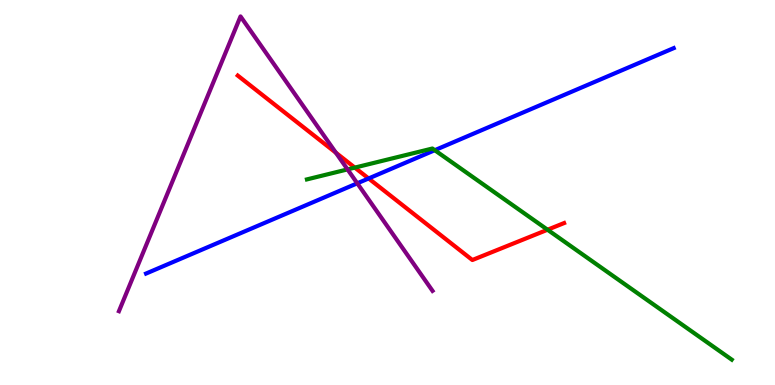[{'lines': ['blue', 'red'], 'intersections': [{'x': 4.76, 'y': 5.36}]}, {'lines': ['green', 'red'], 'intersections': [{'x': 4.58, 'y': 5.65}, {'x': 7.07, 'y': 4.03}]}, {'lines': ['purple', 'red'], 'intersections': [{'x': 4.33, 'y': 6.03}]}, {'lines': ['blue', 'green'], 'intersections': [{'x': 5.61, 'y': 6.1}]}, {'lines': ['blue', 'purple'], 'intersections': [{'x': 4.61, 'y': 5.24}]}, {'lines': ['green', 'purple'], 'intersections': [{'x': 4.48, 'y': 5.6}]}]